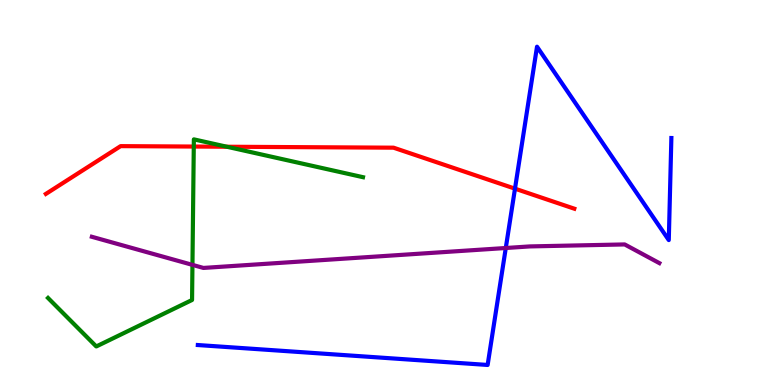[{'lines': ['blue', 'red'], 'intersections': [{'x': 6.64, 'y': 5.1}]}, {'lines': ['green', 'red'], 'intersections': [{'x': 2.5, 'y': 6.19}, {'x': 2.93, 'y': 6.19}]}, {'lines': ['purple', 'red'], 'intersections': []}, {'lines': ['blue', 'green'], 'intersections': []}, {'lines': ['blue', 'purple'], 'intersections': [{'x': 6.53, 'y': 3.56}]}, {'lines': ['green', 'purple'], 'intersections': [{'x': 2.48, 'y': 3.12}]}]